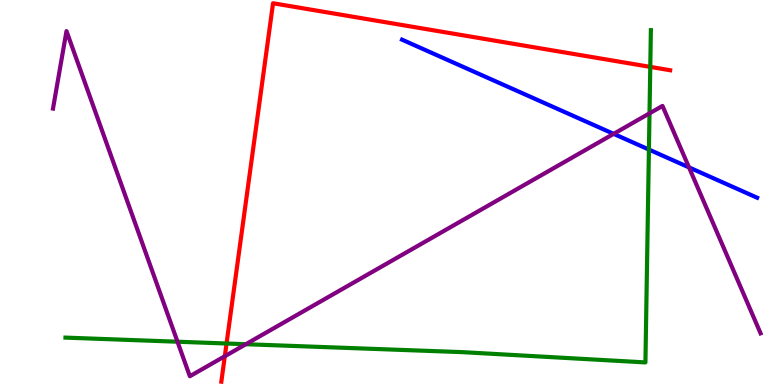[{'lines': ['blue', 'red'], 'intersections': []}, {'lines': ['green', 'red'], 'intersections': [{'x': 2.92, 'y': 1.08}, {'x': 8.39, 'y': 8.26}]}, {'lines': ['purple', 'red'], 'intersections': [{'x': 2.9, 'y': 0.747}]}, {'lines': ['blue', 'green'], 'intersections': [{'x': 8.37, 'y': 6.12}]}, {'lines': ['blue', 'purple'], 'intersections': [{'x': 7.92, 'y': 6.52}, {'x': 8.89, 'y': 5.65}]}, {'lines': ['green', 'purple'], 'intersections': [{'x': 2.29, 'y': 1.12}, {'x': 3.17, 'y': 1.06}, {'x': 8.38, 'y': 7.06}]}]